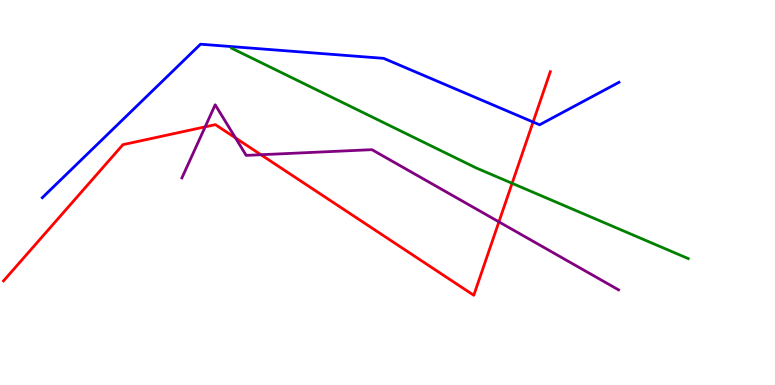[{'lines': ['blue', 'red'], 'intersections': [{'x': 6.88, 'y': 6.83}]}, {'lines': ['green', 'red'], 'intersections': [{'x': 6.61, 'y': 5.24}]}, {'lines': ['purple', 'red'], 'intersections': [{'x': 2.65, 'y': 6.71}, {'x': 3.04, 'y': 6.42}, {'x': 3.37, 'y': 5.98}, {'x': 6.44, 'y': 4.24}]}, {'lines': ['blue', 'green'], 'intersections': []}, {'lines': ['blue', 'purple'], 'intersections': []}, {'lines': ['green', 'purple'], 'intersections': []}]